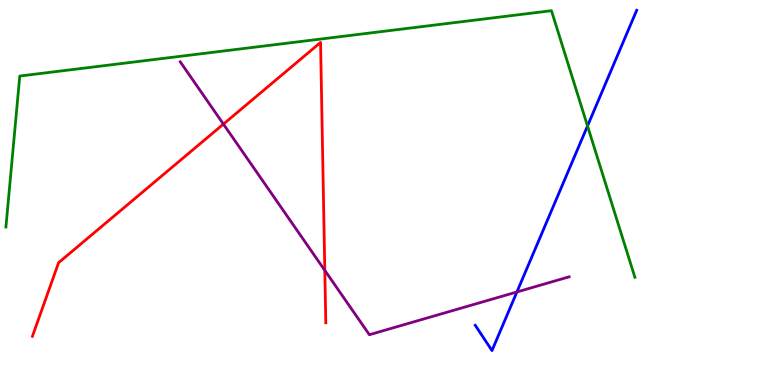[{'lines': ['blue', 'red'], 'intersections': []}, {'lines': ['green', 'red'], 'intersections': []}, {'lines': ['purple', 'red'], 'intersections': [{'x': 2.88, 'y': 6.78}, {'x': 4.19, 'y': 2.98}]}, {'lines': ['blue', 'green'], 'intersections': [{'x': 7.58, 'y': 6.73}]}, {'lines': ['blue', 'purple'], 'intersections': [{'x': 6.67, 'y': 2.42}]}, {'lines': ['green', 'purple'], 'intersections': []}]